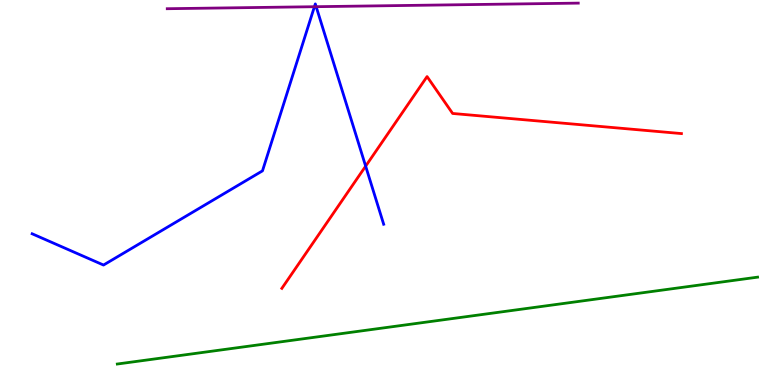[{'lines': ['blue', 'red'], 'intersections': [{'x': 4.72, 'y': 5.68}]}, {'lines': ['green', 'red'], 'intersections': []}, {'lines': ['purple', 'red'], 'intersections': []}, {'lines': ['blue', 'green'], 'intersections': []}, {'lines': ['blue', 'purple'], 'intersections': [{'x': 4.06, 'y': 9.83}, {'x': 4.08, 'y': 9.83}]}, {'lines': ['green', 'purple'], 'intersections': []}]